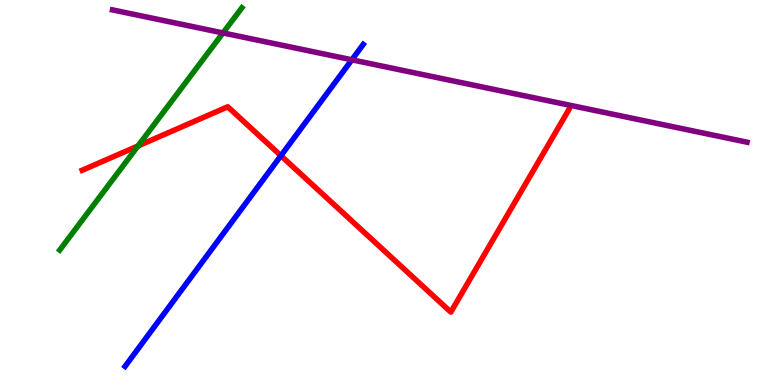[{'lines': ['blue', 'red'], 'intersections': [{'x': 3.62, 'y': 5.96}]}, {'lines': ['green', 'red'], 'intersections': [{'x': 1.78, 'y': 6.21}]}, {'lines': ['purple', 'red'], 'intersections': []}, {'lines': ['blue', 'green'], 'intersections': []}, {'lines': ['blue', 'purple'], 'intersections': [{'x': 4.54, 'y': 8.45}]}, {'lines': ['green', 'purple'], 'intersections': [{'x': 2.88, 'y': 9.14}]}]